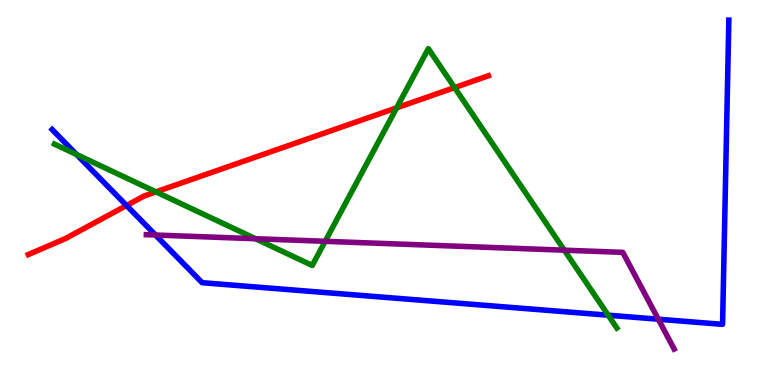[{'lines': ['blue', 'red'], 'intersections': [{'x': 1.63, 'y': 4.66}]}, {'lines': ['green', 'red'], 'intersections': [{'x': 2.01, 'y': 5.02}, {'x': 5.12, 'y': 7.2}, {'x': 5.87, 'y': 7.72}]}, {'lines': ['purple', 'red'], 'intersections': []}, {'lines': ['blue', 'green'], 'intersections': [{'x': 0.989, 'y': 5.99}, {'x': 7.85, 'y': 1.81}]}, {'lines': ['blue', 'purple'], 'intersections': [{'x': 2.01, 'y': 3.9}, {'x': 8.49, 'y': 1.71}]}, {'lines': ['green', 'purple'], 'intersections': [{'x': 3.3, 'y': 3.8}, {'x': 4.2, 'y': 3.73}, {'x': 7.28, 'y': 3.5}]}]